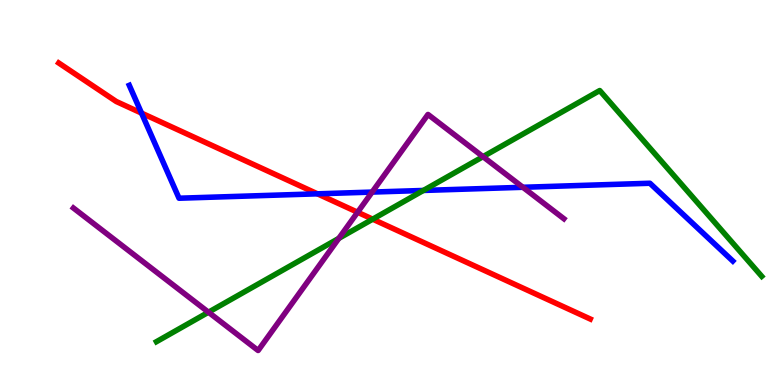[{'lines': ['blue', 'red'], 'intersections': [{'x': 1.83, 'y': 7.06}, {'x': 4.1, 'y': 4.97}]}, {'lines': ['green', 'red'], 'intersections': [{'x': 4.81, 'y': 4.31}]}, {'lines': ['purple', 'red'], 'intersections': [{'x': 4.61, 'y': 4.49}]}, {'lines': ['blue', 'green'], 'intersections': [{'x': 5.46, 'y': 5.05}]}, {'lines': ['blue', 'purple'], 'intersections': [{'x': 4.8, 'y': 5.01}, {'x': 6.75, 'y': 5.14}]}, {'lines': ['green', 'purple'], 'intersections': [{'x': 2.69, 'y': 1.89}, {'x': 4.37, 'y': 3.81}, {'x': 6.23, 'y': 5.93}]}]